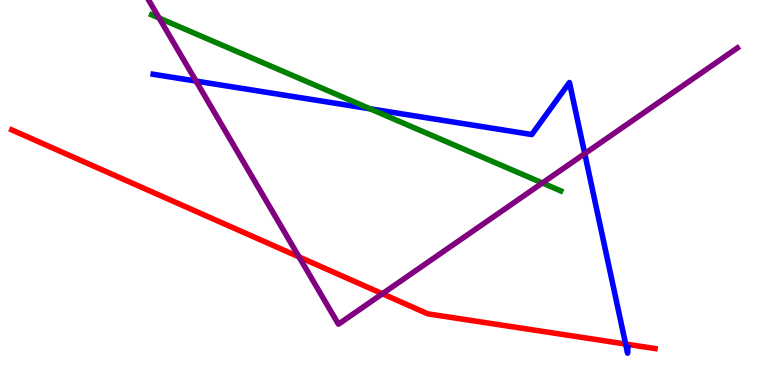[{'lines': ['blue', 'red'], 'intersections': [{'x': 8.07, 'y': 1.06}]}, {'lines': ['green', 'red'], 'intersections': []}, {'lines': ['purple', 'red'], 'intersections': [{'x': 3.86, 'y': 3.33}, {'x': 4.93, 'y': 2.37}]}, {'lines': ['blue', 'green'], 'intersections': [{'x': 4.77, 'y': 7.17}]}, {'lines': ['blue', 'purple'], 'intersections': [{'x': 2.53, 'y': 7.89}, {'x': 7.54, 'y': 6.01}]}, {'lines': ['green', 'purple'], 'intersections': [{'x': 2.05, 'y': 9.53}, {'x': 7.0, 'y': 5.25}]}]